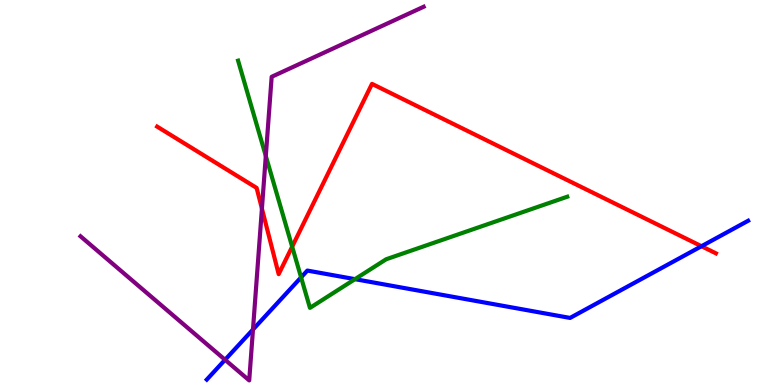[{'lines': ['blue', 'red'], 'intersections': [{'x': 9.05, 'y': 3.6}]}, {'lines': ['green', 'red'], 'intersections': [{'x': 3.77, 'y': 3.59}]}, {'lines': ['purple', 'red'], 'intersections': [{'x': 3.38, 'y': 4.58}]}, {'lines': ['blue', 'green'], 'intersections': [{'x': 3.88, 'y': 2.8}, {'x': 4.58, 'y': 2.75}]}, {'lines': ['blue', 'purple'], 'intersections': [{'x': 2.9, 'y': 0.655}, {'x': 3.26, 'y': 1.44}]}, {'lines': ['green', 'purple'], 'intersections': [{'x': 3.43, 'y': 5.95}]}]